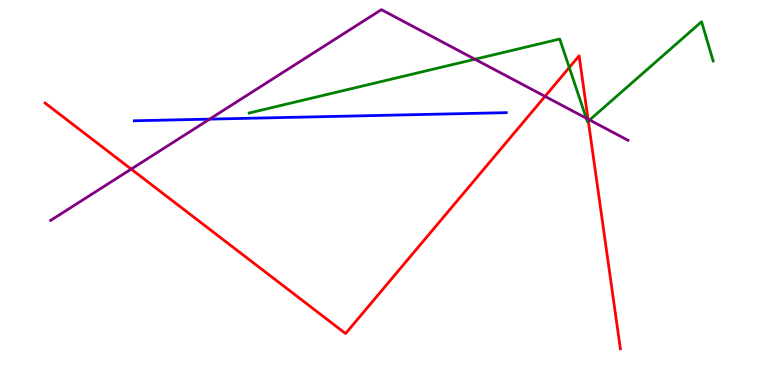[{'lines': ['blue', 'red'], 'intersections': []}, {'lines': ['green', 'red'], 'intersections': [{'x': 7.35, 'y': 8.25}, {'x': 7.59, 'y': 6.85}]}, {'lines': ['purple', 'red'], 'intersections': [{'x': 1.69, 'y': 5.61}, {'x': 7.03, 'y': 7.5}, {'x': 7.59, 'y': 6.91}]}, {'lines': ['blue', 'green'], 'intersections': []}, {'lines': ['blue', 'purple'], 'intersections': [{'x': 2.7, 'y': 6.91}]}, {'lines': ['green', 'purple'], 'intersections': [{'x': 6.13, 'y': 8.46}, {'x': 7.56, 'y': 6.93}, {'x': 7.61, 'y': 6.88}]}]